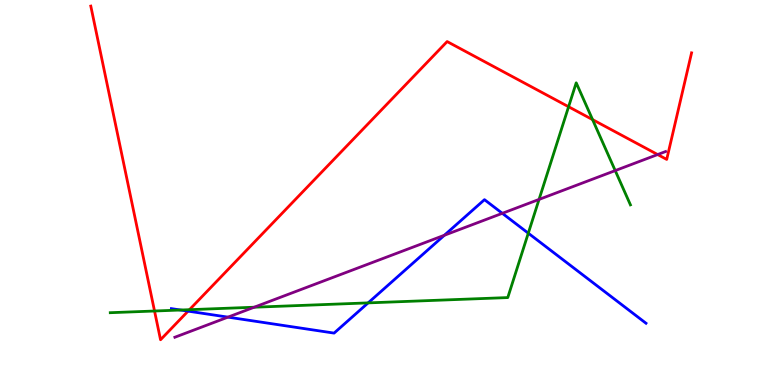[{'lines': ['blue', 'red'], 'intersections': [{'x': 2.43, 'y': 1.92}]}, {'lines': ['green', 'red'], 'intersections': [{'x': 1.99, 'y': 1.92}, {'x': 2.44, 'y': 1.96}, {'x': 7.34, 'y': 7.23}, {'x': 7.65, 'y': 6.89}]}, {'lines': ['purple', 'red'], 'intersections': [{'x': 8.49, 'y': 5.99}]}, {'lines': ['blue', 'green'], 'intersections': [{'x': 2.33, 'y': 1.95}, {'x': 4.75, 'y': 2.13}, {'x': 6.82, 'y': 3.94}]}, {'lines': ['blue', 'purple'], 'intersections': [{'x': 2.94, 'y': 1.76}, {'x': 5.73, 'y': 3.89}, {'x': 6.48, 'y': 4.46}]}, {'lines': ['green', 'purple'], 'intersections': [{'x': 3.28, 'y': 2.02}, {'x': 6.96, 'y': 4.82}, {'x': 7.94, 'y': 5.57}]}]